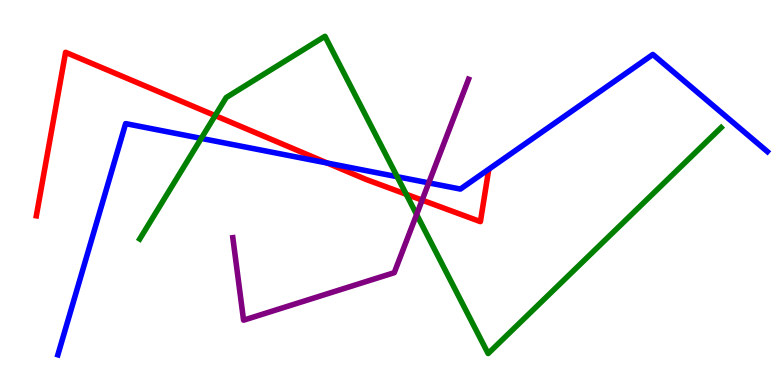[{'lines': ['blue', 'red'], 'intersections': [{'x': 4.22, 'y': 5.77}]}, {'lines': ['green', 'red'], 'intersections': [{'x': 2.78, 'y': 7.0}, {'x': 5.24, 'y': 4.95}]}, {'lines': ['purple', 'red'], 'intersections': [{'x': 5.45, 'y': 4.8}]}, {'lines': ['blue', 'green'], 'intersections': [{'x': 2.6, 'y': 6.41}, {'x': 5.13, 'y': 5.41}]}, {'lines': ['blue', 'purple'], 'intersections': [{'x': 5.53, 'y': 5.25}]}, {'lines': ['green', 'purple'], 'intersections': [{'x': 5.38, 'y': 4.43}]}]